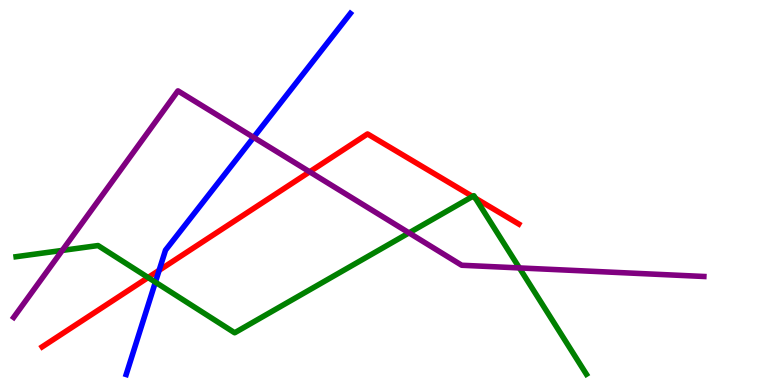[{'lines': ['blue', 'red'], 'intersections': [{'x': 2.05, 'y': 2.98}]}, {'lines': ['green', 'red'], 'intersections': [{'x': 1.91, 'y': 2.79}, {'x': 6.1, 'y': 4.9}, {'x': 6.13, 'y': 4.85}]}, {'lines': ['purple', 'red'], 'intersections': [{'x': 4.0, 'y': 5.54}]}, {'lines': ['blue', 'green'], 'intersections': [{'x': 2.01, 'y': 2.67}]}, {'lines': ['blue', 'purple'], 'intersections': [{'x': 3.27, 'y': 6.43}]}, {'lines': ['green', 'purple'], 'intersections': [{'x': 0.803, 'y': 3.5}, {'x': 5.28, 'y': 3.95}, {'x': 6.7, 'y': 3.04}]}]